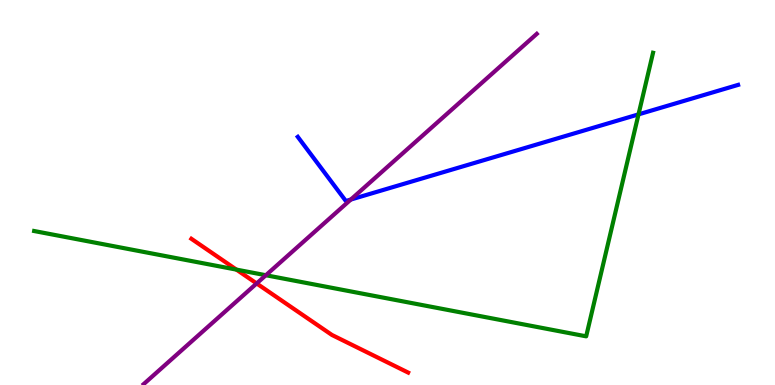[{'lines': ['blue', 'red'], 'intersections': []}, {'lines': ['green', 'red'], 'intersections': [{'x': 3.05, 'y': 3.0}]}, {'lines': ['purple', 'red'], 'intersections': [{'x': 3.31, 'y': 2.64}]}, {'lines': ['blue', 'green'], 'intersections': [{'x': 8.24, 'y': 7.03}]}, {'lines': ['blue', 'purple'], 'intersections': [{'x': 4.53, 'y': 4.82}]}, {'lines': ['green', 'purple'], 'intersections': [{'x': 3.43, 'y': 2.85}]}]